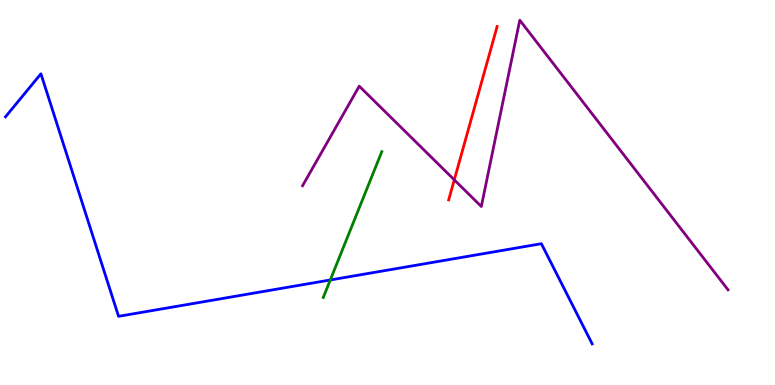[{'lines': ['blue', 'red'], 'intersections': []}, {'lines': ['green', 'red'], 'intersections': []}, {'lines': ['purple', 'red'], 'intersections': [{'x': 5.86, 'y': 5.33}]}, {'lines': ['blue', 'green'], 'intersections': [{'x': 4.26, 'y': 2.73}]}, {'lines': ['blue', 'purple'], 'intersections': []}, {'lines': ['green', 'purple'], 'intersections': []}]